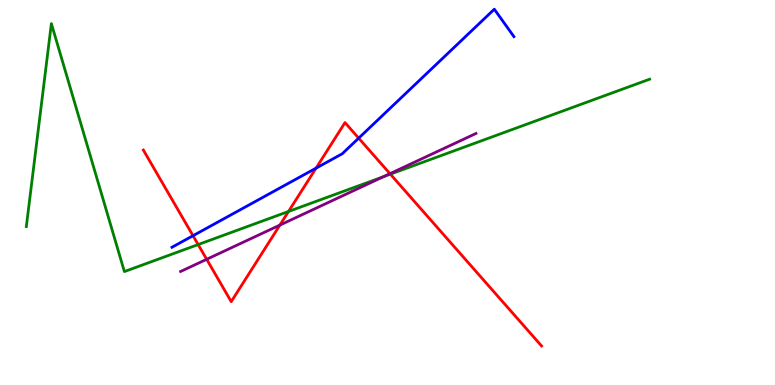[{'lines': ['blue', 'red'], 'intersections': [{'x': 2.49, 'y': 3.88}, {'x': 4.08, 'y': 5.63}, {'x': 4.63, 'y': 6.41}]}, {'lines': ['green', 'red'], 'intersections': [{'x': 2.56, 'y': 3.65}, {'x': 3.72, 'y': 4.51}, {'x': 5.04, 'y': 5.48}]}, {'lines': ['purple', 'red'], 'intersections': [{'x': 2.67, 'y': 3.26}, {'x': 3.61, 'y': 4.15}, {'x': 5.03, 'y': 5.49}]}, {'lines': ['blue', 'green'], 'intersections': []}, {'lines': ['blue', 'purple'], 'intersections': []}, {'lines': ['green', 'purple'], 'intersections': [{'x': 4.95, 'y': 5.41}]}]